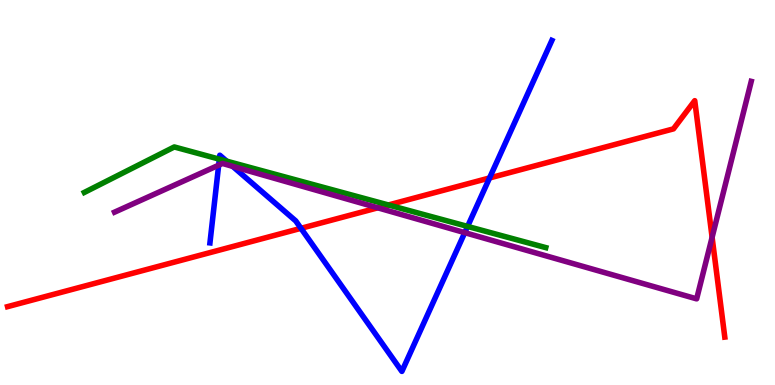[{'lines': ['blue', 'red'], 'intersections': [{'x': 3.88, 'y': 4.07}, {'x': 6.32, 'y': 5.38}]}, {'lines': ['green', 'red'], 'intersections': [{'x': 5.01, 'y': 4.68}]}, {'lines': ['purple', 'red'], 'intersections': [{'x': 4.87, 'y': 4.6}, {'x': 9.19, 'y': 3.84}]}, {'lines': ['blue', 'green'], 'intersections': [{'x': 2.83, 'y': 5.87}, {'x': 2.92, 'y': 5.81}, {'x': 6.03, 'y': 4.12}]}, {'lines': ['blue', 'purple'], 'intersections': [{'x': 2.82, 'y': 5.71}, {'x': 3.0, 'y': 5.68}, {'x': 6.0, 'y': 3.96}]}, {'lines': ['green', 'purple'], 'intersections': []}]